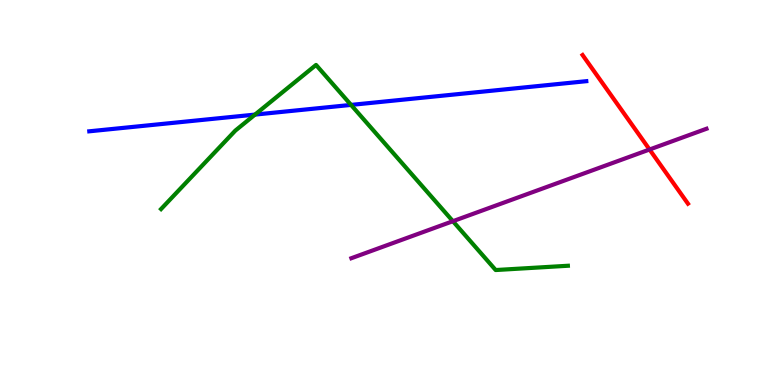[{'lines': ['blue', 'red'], 'intersections': []}, {'lines': ['green', 'red'], 'intersections': []}, {'lines': ['purple', 'red'], 'intersections': [{'x': 8.38, 'y': 6.12}]}, {'lines': ['blue', 'green'], 'intersections': [{'x': 3.29, 'y': 7.02}, {'x': 4.53, 'y': 7.28}]}, {'lines': ['blue', 'purple'], 'intersections': []}, {'lines': ['green', 'purple'], 'intersections': [{'x': 5.84, 'y': 4.25}]}]